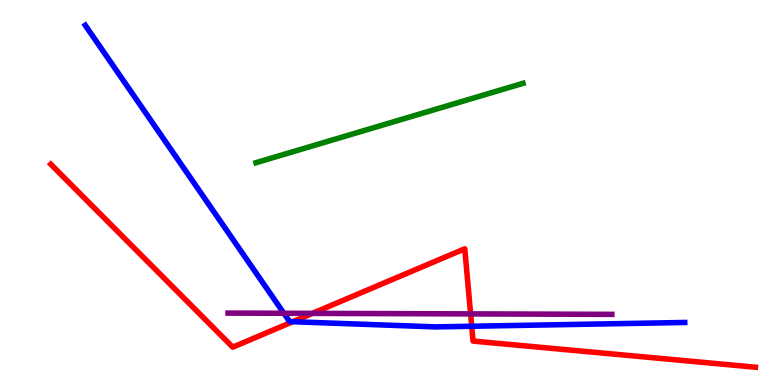[{'lines': ['blue', 'red'], 'intersections': [{'x': 3.78, 'y': 1.64}, {'x': 6.09, 'y': 1.53}]}, {'lines': ['green', 'red'], 'intersections': []}, {'lines': ['purple', 'red'], 'intersections': [{'x': 4.03, 'y': 1.86}, {'x': 6.07, 'y': 1.85}]}, {'lines': ['blue', 'green'], 'intersections': []}, {'lines': ['blue', 'purple'], 'intersections': [{'x': 3.66, 'y': 1.86}]}, {'lines': ['green', 'purple'], 'intersections': []}]